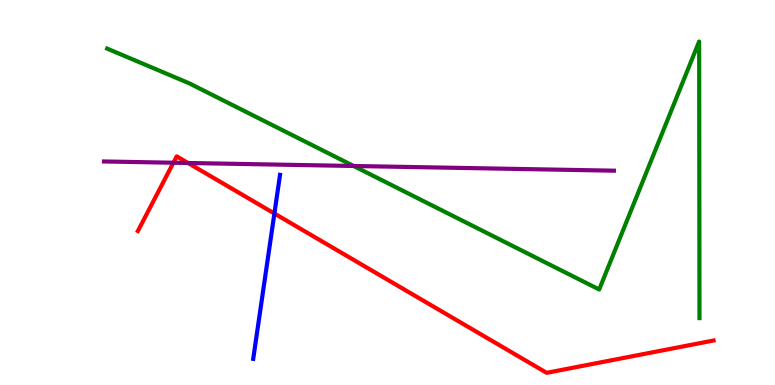[{'lines': ['blue', 'red'], 'intersections': [{'x': 3.54, 'y': 4.45}]}, {'lines': ['green', 'red'], 'intersections': []}, {'lines': ['purple', 'red'], 'intersections': [{'x': 2.24, 'y': 5.77}, {'x': 2.43, 'y': 5.77}]}, {'lines': ['blue', 'green'], 'intersections': []}, {'lines': ['blue', 'purple'], 'intersections': []}, {'lines': ['green', 'purple'], 'intersections': [{'x': 4.56, 'y': 5.69}]}]